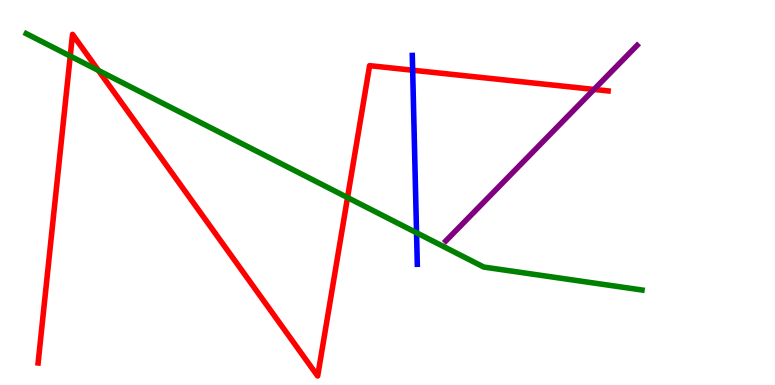[{'lines': ['blue', 'red'], 'intersections': [{'x': 5.32, 'y': 8.18}]}, {'lines': ['green', 'red'], 'intersections': [{'x': 0.906, 'y': 8.54}, {'x': 1.27, 'y': 8.17}, {'x': 4.48, 'y': 4.87}]}, {'lines': ['purple', 'red'], 'intersections': [{'x': 7.66, 'y': 7.68}]}, {'lines': ['blue', 'green'], 'intersections': [{'x': 5.37, 'y': 3.95}]}, {'lines': ['blue', 'purple'], 'intersections': []}, {'lines': ['green', 'purple'], 'intersections': []}]